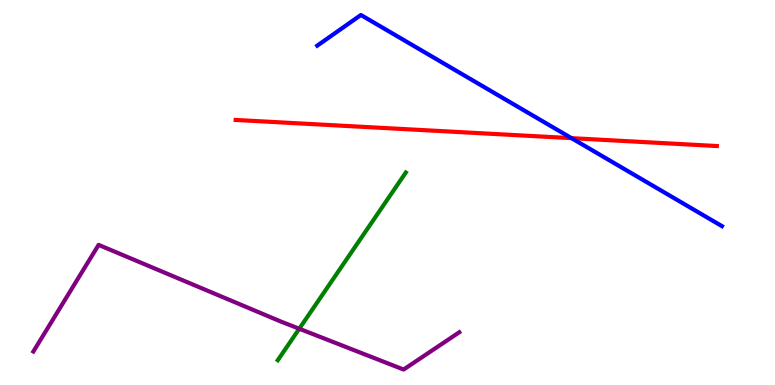[{'lines': ['blue', 'red'], 'intersections': [{'x': 7.37, 'y': 6.41}]}, {'lines': ['green', 'red'], 'intersections': []}, {'lines': ['purple', 'red'], 'intersections': []}, {'lines': ['blue', 'green'], 'intersections': []}, {'lines': ['blue', 'purple'], 'intersections': []}, {'lines': ['green', 'purple'], 'intersections': [{'x': 3.86, 'y': 1.46}]}]